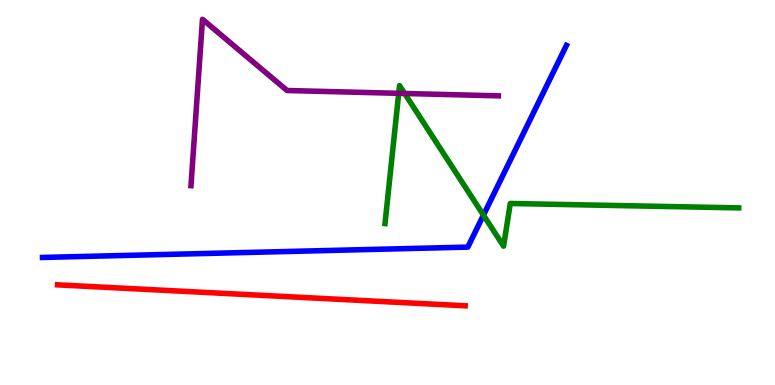[{'lines': ['blue', 'red'], 'intersections': []}, {'lines': ['green', 'red'], 'intersections': []}, {'lines': ['purple', 'red'], 'intersections': []}, {'lines': ['blue', 'green'], 'intersections': [{'x': 6.24, 'y': 4.41}]}, {'lines': ['blue', 'purple'], 'intersections': []}, {'lines': ['green', 'purple'], 'intersections': [{'x': 5.14, 'y': 7.58}, {'x': 5.22, 'y': 7.57}]}]